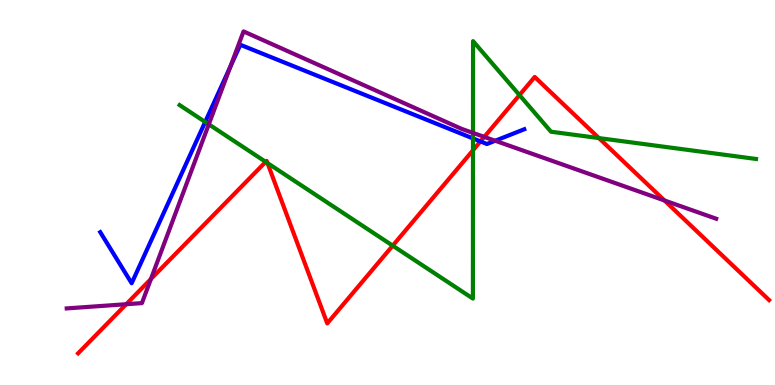[{'lines': ['blue', 'red'], 'intersections': [{'x': 6.2, 'y': 6.33}]}, {'lines': ['green', 'red'], 'intersections': [{'x': 3.43, 'y': 5.8}, {'x': 3.45, 'y': 5.77}, {'x': 5.07, 'y': 3.62}, {'x': 6.1, 'y': 6.1}, {'x': 6.7, 'y': 7.53}, {'x': 7.73, 'y': 6.41}]}, {'lines': ['purple', 'red'], 'intersections': [{'x': 1.63, 'y': 2.1}, {'x': 1.95, 'y': 2.75}, {'x': 6.25, 'y': 6.44}, {'x': 8.57, 'y': 4.79}]}, {'lines': ['blue', 'green'], 'intersections': [{'x': 2.65, 'y': 6.83}, {'x': 6.1, 'y': 6.4}]}, {'lines': ['blue', 'purple'], 'intersections': [{'x': 2.97, 'y': 8.27}, {'x': 6.39, 'y': 6.34}]}, {'lines': ['green', 'purple'], 'intersections': [{'x': 2.69, 'y': 6.77}, {'x': 6.1, 'y': 6.55}]}]